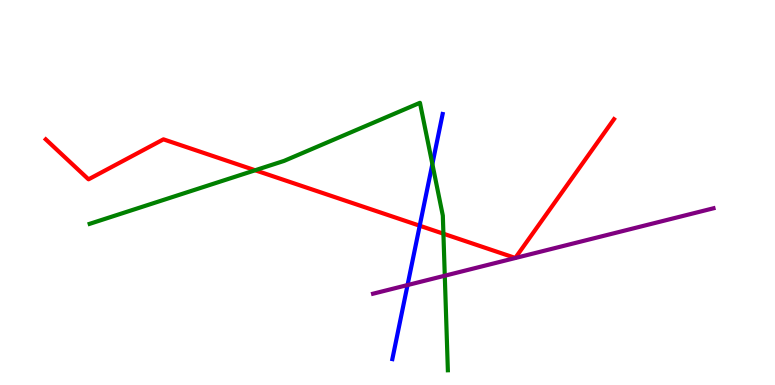[{'lines': ['blue', 'red'], 'intersections': [{'x': 5.42, 'y': 4.14}]}, {'lines': ['green', 'red'], 'intersections': [{'x': 3.29, 'y': 5.58}, {'x': 5.72, 'y': 3.93}]}, {'lines': ['purple', 'red'], 'intersections': []}, {'lines': ['blue', 'green'], 'intersections': [{'x': 5.58, 'y': 5.74}]}, {'lines': ['blue', 'purple'], 'intersections': [{'x': 5.26, 'y': 2.6}]}, {'lines': ['green', 'purple'], 'intersections': [{'x': 5.74, 'y': 2.84}]}]